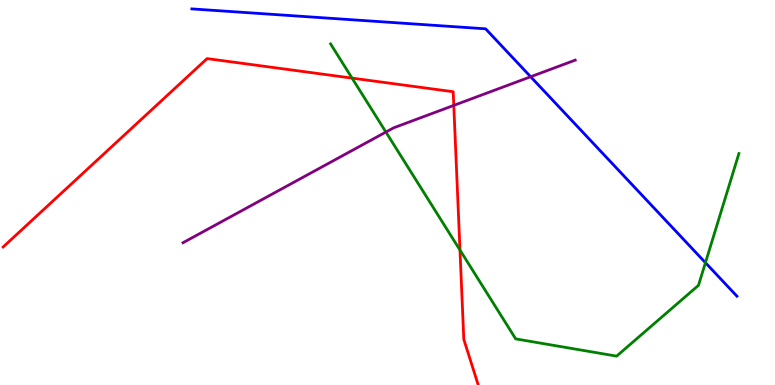[{'lines': ['blue', 'red'], 'intersections': []}, {'lines': ['green', 'red'], 'intersections': [{'x': 4.54, 'y': 7.97}, {'x': 5.94, 'y': 3.5}]}, {'lines': ['purple', 'red'], 'intersections': [{'x': 5.86, 'y': 7.26}]}, {'lines': ['blue', 'green'], 'intersections': [{'x': 9.1, 'y': 3.18}]}, {'lines': ['blue', 'purple'], 'intersections': [{'x': 6.85, 'y': 8.01}]}, {'lines': ['green', 'purple'], 'intersections': [{'x': 4.98, 'y': 6.57}]}]